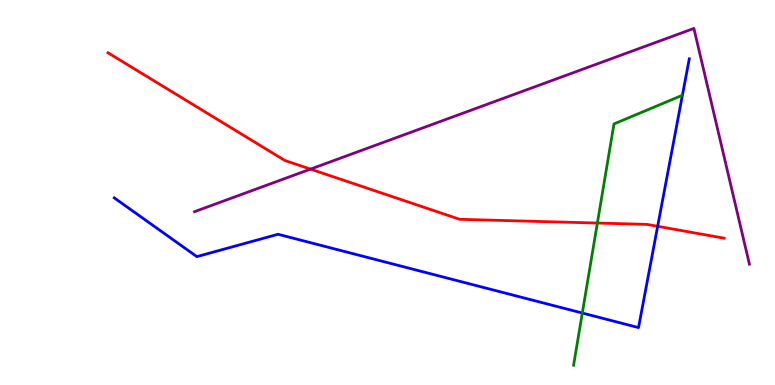[{'lines': ['blue', 'red'], 'intersections': [{'x': 8.49, 'y': 4.12}]}, {'lines': ['green', 'red'], 'intersections': [{'x': 7.71, 'y': 4.21}]}, {'lines': ['purple', 'red'], 'intersections': [{'x': 4.01, 'y': 5.61}]}, {'lines': ['blue', 'green'], 'intersections': [{'x': 7.51, 'y': 1.87}]}, {'lines': ['blue', 'purple'], 'intersections': []}, {'lines': ['green', 'purple'], 'intersections': []}]